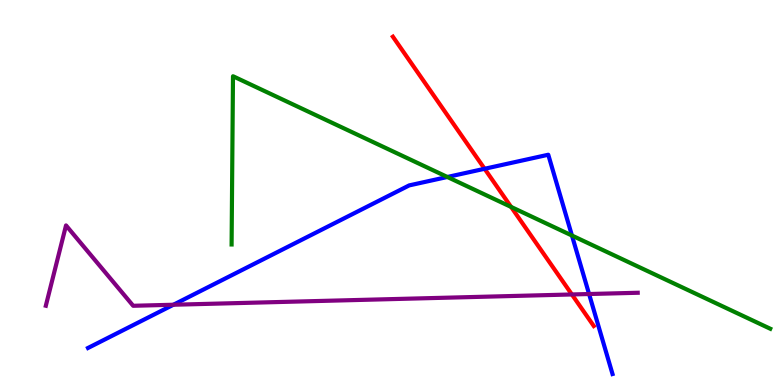[{'lines': ['blue', 'red'], 'intersections': [{'x': 6.25, 'y': 5.62}]}, {'lines': ['green', 'red'], 'intersections': [{'x': 6.59, 'y': 4.63}]}, {'lines': ['purple', 'red'], 'intersections': [{'x': 7.38, 'y': 2.35}]}, {'lines': ['blue', 'green'], 'intersections': [{'x': 5.77, 'y': 5.4}, {'x': 7.38, 'y': 3.88}]}, {'lines': ['blue', 'purple'], 'intersections': [{'x': 2.24, 'y': 2.08}, {'x': 7.6, 'y': 2.36}]}, {'lines': ['green', 'purple'], 'intersections': []}]